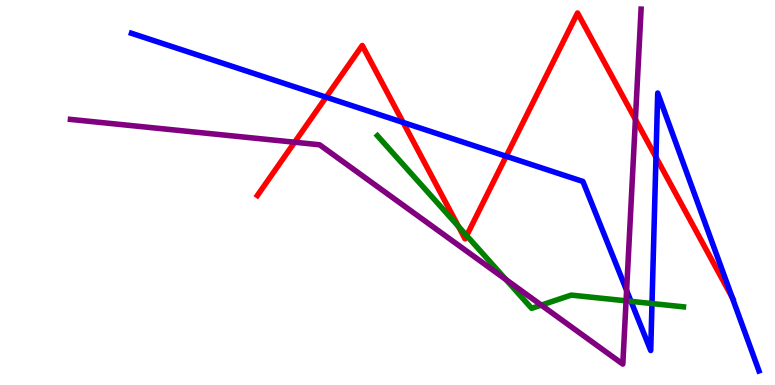[{'lines': ['blue', 'red'], 'intersections': [{'x': 4.21, 'y': 7.48}, {'x': 5.2, 'y': 6.82}, {'x': 6.53, 'y': 5.94}, {'x': 8.46, 'y': 5.92}, {'x': 9.45, 'y': 2.28}]}, {'lines': ['green', 'red'], 'intersections': [{'x': 5.92, 'y': 4.12}, {'x': 6.02, 'y': 3.88}]}, {'lines': ['purple', 'red'], 'intersections': [{'x': 3.8, 'y': 6.31}, {'x': 8.2, 'y': 6.9}]}, {'lines': ['blue', 'green'], 'intersections': [{'x': 8.14, 'y': 2.17}, {'x': 8.41, 'y': 2.12}]}, {'lines': ['blue', 'purple'], 'intersections': [{'x': 8.09, 'y': 2.46}]}, {'lines': ['green', 'purple'], 'intersections': [{'x': 6.53, 'y': 2.74}, {'x': 6.98, 'y': 2.07}, {'x': 8.08, 'y': 2.19}]}]